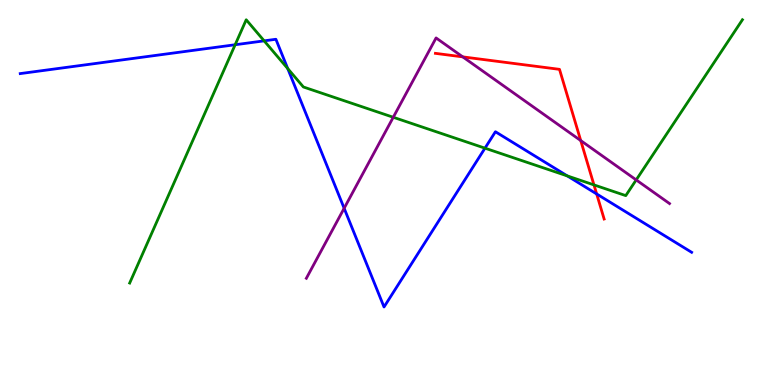[{'lines': ['blue', 'red'], 'intersections': [{'x': 7.7, 'y': 4.96}]}, {'lines': ['green', 'red'], 'intersections': [{'x': 7.66, 'y': 5.2}]}, {'lines': ['purple', 'red'], 'intersections': [{'x': 5.97, 'y': 8.52}, {'x': 7.49, 'y': 6.35}]}, {'lines': ['blue', 'green'], 'intersections': [{'x': 3.03, 'y': 8.84}, {'x': 3.41, 'y': 8.94}, {'x': 3.71, 'y': 8.22}, {'x': 6.26, 'y': 6.15}, {'x': 7.32, 'y': 5.43}]}, {'lines': ['blue', 'purple'], 'intersections': [{'x': 4.44, 'y': 4.59}]}, {'lines': ['green', 'purple'], 'intersections': [{'x': 5.07, 'y': 6.95}, {'x': 8.21, 'y': 5.33}]}]